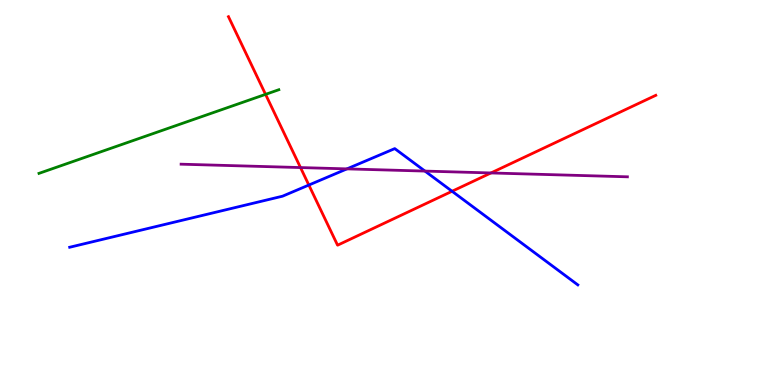[{'lines': ['blue', 'red'], 'intersections': [{'x': 3.99, 'y': 5.19}, {'x': 5.83, 'y': 5.03}]}, {'lines': ['green', 'red'], 'intersections': [{'x': 3.43, 'y': 7.55}]}, {'lines': ['purple', 'red'], 'intersections': [{'x': 3.88, 'y': 5.65}, {'x': 6.33, 'y': 5.51}]}, {'lines': ['blue', 'green'], 'intersections': []}, {'lines': ['blue', 'purple'], 'intersections': [{'x': 4.48, 'y': 5.61}, {'x': 5.48, 'y': 5.56}]}, {'lines': ['green', 'purple'], 'intersections': []}]